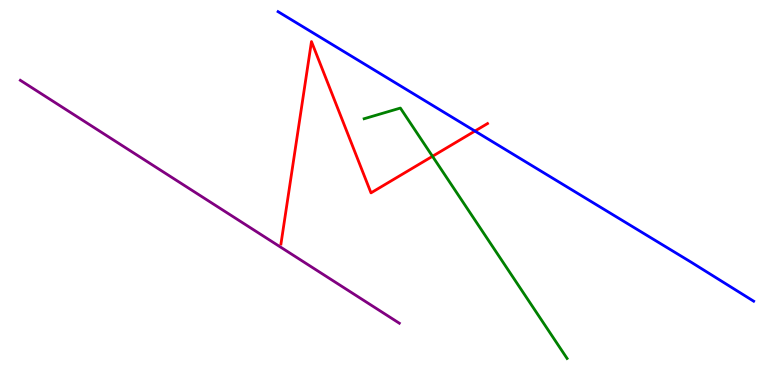[{'lines': ['blue', 'red'], 'intersections': [{'x': 6.13, 'y': 6.6}]}, {'lines': ['green', 'red'], 'intersections': [{'x': 5.58, 'y': 5.94}]}, {'lines': ['purple', 'red'], 'intersections': []}, {'lines': ['blue', 'green'], 'intersections': []}, {'lines': ['blue', 'purple'], 'intersections': []}, {'lines': ['green', 'purple'], 'intersections': []}]